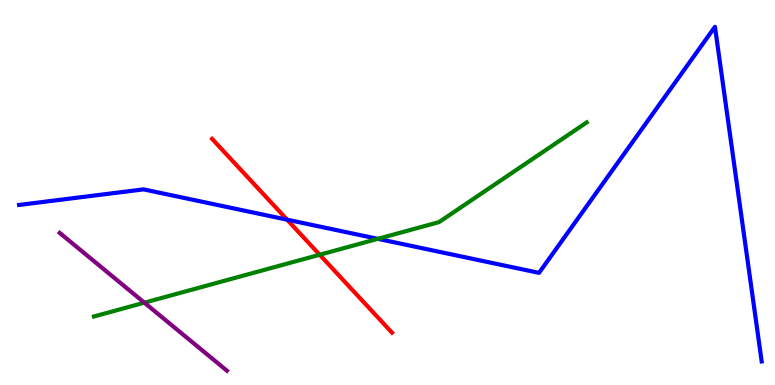[{'lines': ['blue', 'red'], 'intersections': [{'x': 3.7, 'y': 4.29}]}, {'lines': ['green', 'red'], 'intersections': [{'x': 4.12, 'y': 3.38}]}, {'lines': ['purple', 'red'], 'intersections': []}, {'lines': ['blue', 'green'], 'intersections': [{'x': 4.88, 'y': 3.8}]}, {'lines': ['blue', 'purple'], 'intersections': []}, {'lines': ['green', 'purple'], 'intersections': [{'x': 1.86, 'y': 2.14}]}]